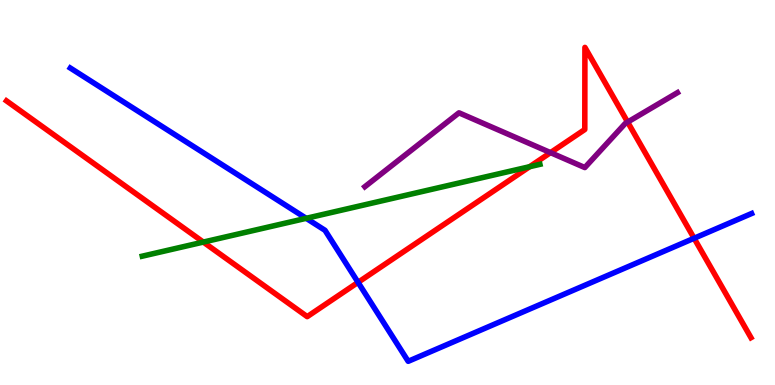[{'lines': ['blue', 'red'], 'intersections': [{'x': 4.62, 'y': 2.67}, {'x': 8.96, 'y': 3.81}]}, {'lines': ['green', 'red'], 'intersections': [{'x': 2.62, 'y': 3.71}, {'x': 6.83, 'y': 5.67}]}, {'lines': ['purple', 'red'], 'intersections': [{'x': 7.1, 'y': 6.04}, {'x': 8.1, 'y': 6.83}]}, {'lines': ['blue', 'green'], 'intersections': [{'x': 3.95, 'y': 4.33}]}, {'lines': ['blue', 'purple'], 'intersections': []}, {'lines': ['green', 'purple'], 'intersections': []}]